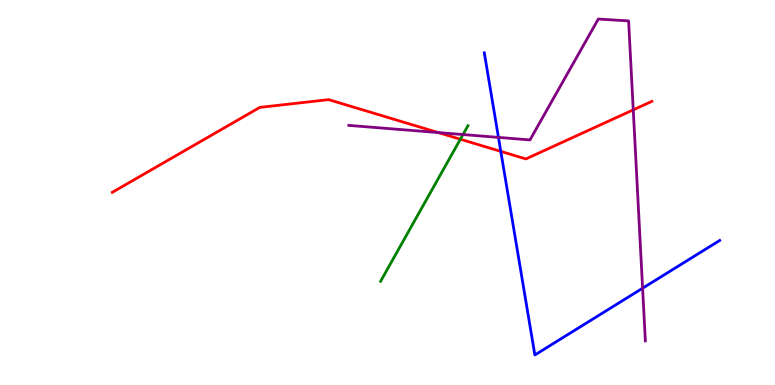[{'lines': ['blue', 'red'], 'intersections': [{'x': 6.46, 'y': 6.07}]}, {'lines': ['green', 'red'], 'intersections': [{'x': 5.94, 'y': 6.38}]}, {'lines': ['purple', 'red'], 'intersections': [{'x': 5.65, 'y': 6.56}, {'x': 8.17, 'y': 7.15}]}, {'lines': ['blue', 'green'], 'intersections': []}, {'lines': ['blue', 'purple'], 'intersections': [{'x': 6.43, 'y': 6.43}, {'x': 8.29, 'y': 2.51}]}, {'lines': ['green', 'purple'], 'intersections': [{'x': 5.97, 'y': 6.51}]}]